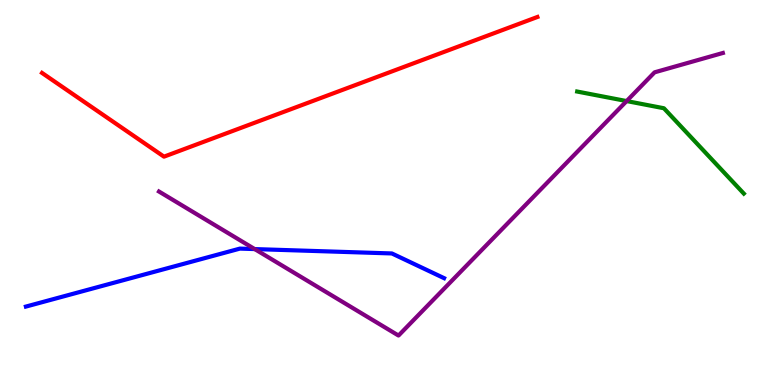[{'lines': ['blue', 'red'], 'intersections': []}, {'lines': ['green', 'red'], 'intersections': []}, {'lines': ['purple', 'red'], 'intersections': []}, {'lines': ['blue', 'green'], 'intersections': []}, {'lines': ['blue', 'purple'], 'intersections': [{'x': 3.29, 'y': 3.53}]}, {'lines': ['green', 'purple'], 'intersections': [{'x': 8.09, 'y': 7.37}]}]